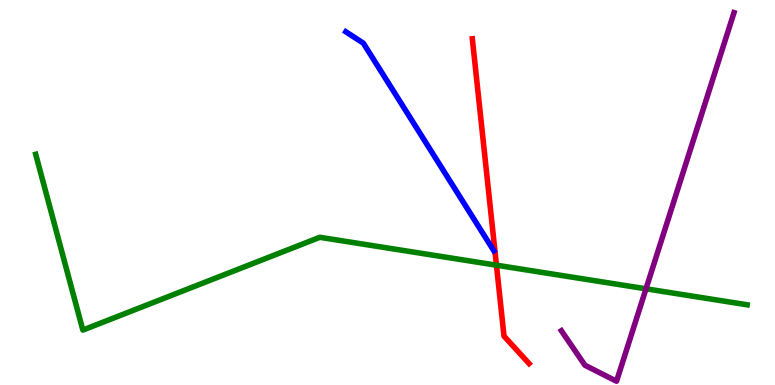[{'lines': ['blue', 'red'], 'intersections': []}, {'lines': ['green', 'red'], 'intersections': [{'x': 6.41, 'y': 3.11}]}, {'lines': ['purple', 'red'], 'intersections': []}, {'lines': ['blue', 'green'], 'intersections': []}, {'lines': ['blue', 'purple'], 'intersections': []}, {'lines': ['green', 'purple'], 'intersections': [{'x': 8.34, 'y': 2.5}]}]